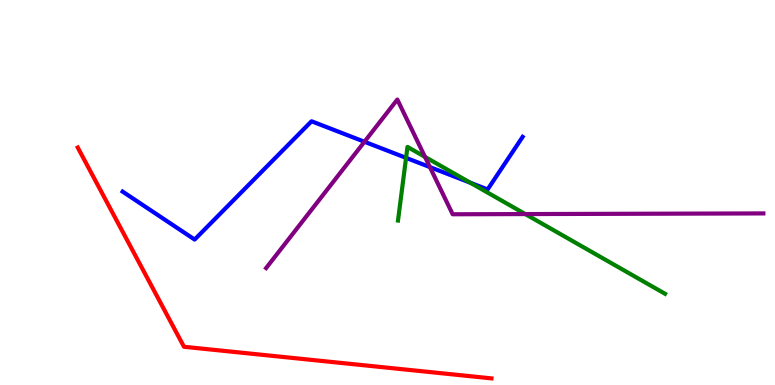[{'lines': ['blue', 'red'], 'intersections': []}, {'lines': ['green', 'red'], 'intersections': []}, {'lines': ['purple', 'red'], 'intersections': []}, {'lines': ['blue', 'green'], 'intersections': [{'x': 5.24, 'y': 5.9}, {'x': 6.07, 'y': 5.25}]}, {'lines': ['blue', 'purple'], 'intersections': [{'x': 4.7, 'y': 6.32}, {'x': 5.55, 'y': 5.66}]}, {'lines': ['green', 'purple'], 'intersections': [{'x': 5.48, 'y': 5.92}, {'x': 6.78, 'y': 4.44}]}]